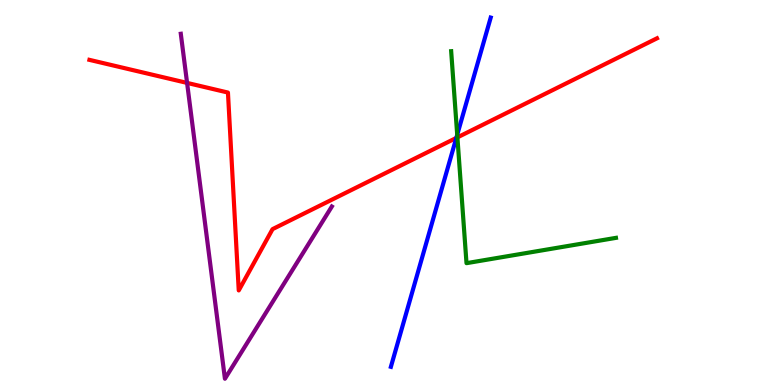[{'lines': ['blue', 'red'], 'intersections': [{'x': 5.89, 'y': 6.42}]}, {'lines': ['green', 'red'], 'intersections': [{'x': 5.9, 'y': 6.43}]}, {'lines': ['purple', 'red'], 'intersections': [{'x': 2.41, 'y': 7.85}]}, {'lines': ['blue', 'green'], 'intersections': [{'x': 5.9, 'y': 6.5}]}, {'lines': ['blue', 'purple'], 'intersections': []}, {'lines': ['green', 'purple'], 'intersections': []}]